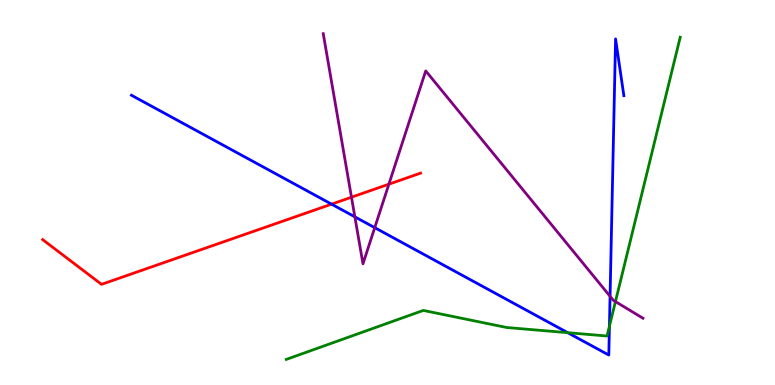[{'lines': ['blue', 'red'], 'intersections': [{'x': 4.28, 'y': 4.7}]}, {'lines': ['green', 'red'], 'intersections': []}, {'lines': ['purple', 'red'], 'intersections': [{'x': 4.54, 'y': 4.88}, {'x': 5.02, 'y': 5.22}]}, {'lines': ['blue', 'green'], 'intersections': [{'x': 7.33, 'y': 1.36}, {'x': 7.86, 'y': 1.53}]}, {'lines': ['blue', 'purple'], 'intersections': [{'x': 4.58, 'y': 4.37}, {'x': 4.84, 'y': 4.09}, {'x': 7.87, 'y': 2.3}]}, {'lines': ['green', 'purple'], 'intersections': [{'x': 7.94, 'y': 2.17}]}]